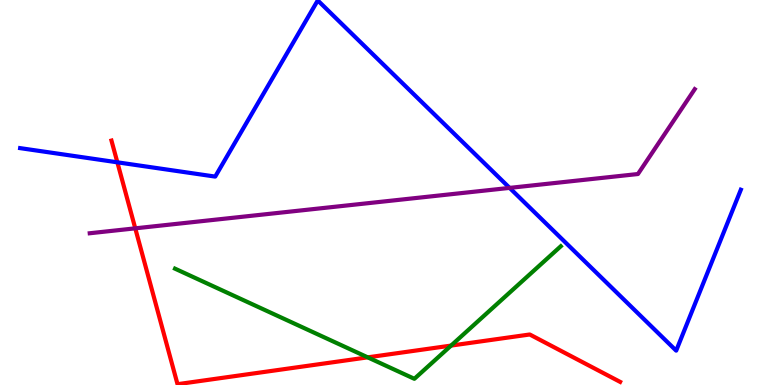[{'lines': ['blue', 'red'], 'intersections': [{'x': 1.51, 'y': 5.78}]}, {'lines': ['green', 'red'], 'intersections': [{'x': 4.74, 'y': 0.718}, {'x': 5.82, 'y': 1.02}]}, {'lines': ['purple', 'red'], 'intersections': [{'x': 1.75, 'y': 4.07}]}, {'lines': ['blue', 'green'], 'intersections': []}, {'lines': ['blue', 'purple'], 'intersections': [{'x': 6.58, 'y': 5.12}]}, {'lines': ['green', 'purple'], 'intersections': []}]